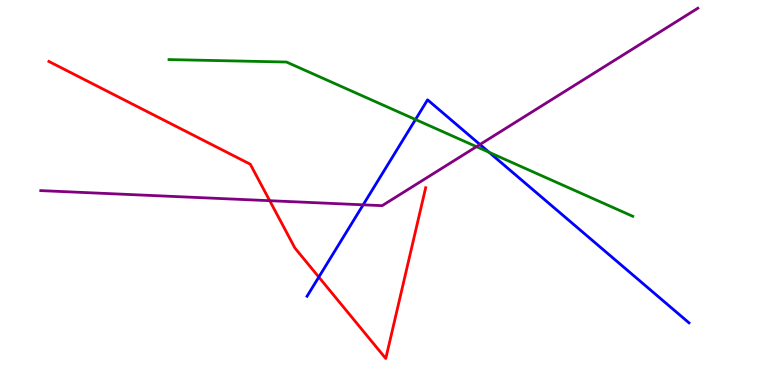[{'lines': ['blue', 'red'], 'intersections': [{'x': 4.11, 'y': 2.8}]}, {'lines': ['green', 'red'], 'intersections': []}, {'lines': ['purple', 'red'], 'intersections': [{'x': 3.48, 'y': 4.79}]}, {'lines': ['blue', 'green'], 'intersections': [{'x': 5.36, 'y': 6.9}, {'x': 6.31, 'y': 6.04}]}, {'lines': ['blue', 'purple'], 'intersections': [{'x': 4.69, 'y': 4.68}, {'x': 6.19, 'y': 6.25}]}, {'lines': ['green', 'purple'], 'intersections': [{'x': 6.15, 'y': 6.19}]}]